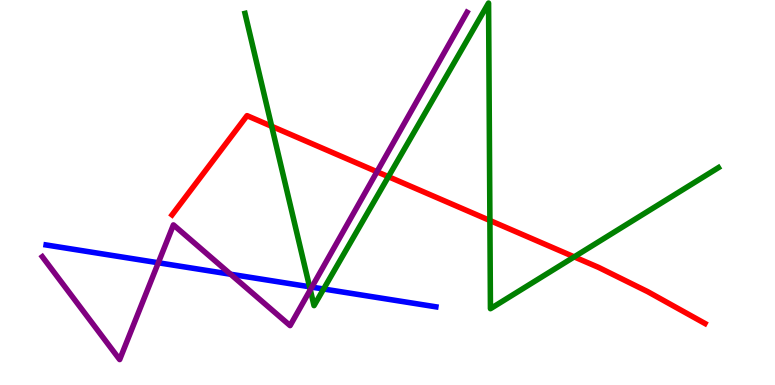[{'lines': ['blue', 'red'], 'intersections': []}, {'lines': ['green', 'red'], 'intersections': [{'x': 3.51, 'y': 6.72}, {'x': 5.01, 'y': 5.41}, {'x': 6.32, 'y': 4.27}, {'x': 7.41, 'y': 3.33}]}, {'lines': ['purple', 'red'], 'intersections': [{'x': 4.86, 'y': 5.54}]}, {'lines': ['blue', 'green'], 'intersections': [{'x': 3.99, 'y': 2.55}, {'x': 4.18, 'y': 2.49}]}, {'lines': ['blue', 'purple'], 'intersections': [{'x': 2.04, 'y': 3.17}, {'x': 2.98, 'y': 2.88}, {'x': 4.02, 'y': 2.54}]}, {'lines': ['green', 'purple'], 'intersections': [{'x': 4.0, 'y': 2.47}]}]